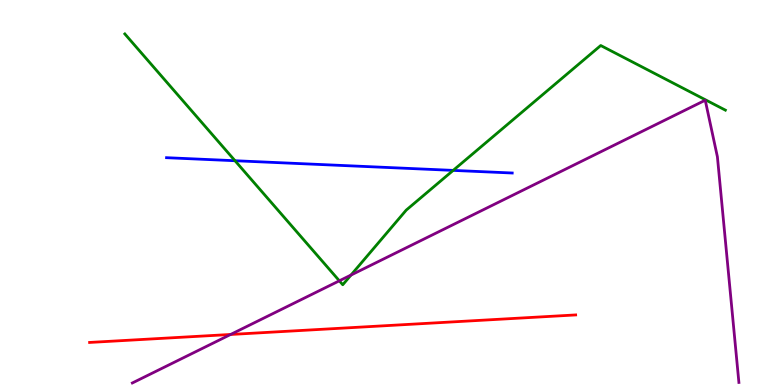[{'lines': ['blue', 'red'], 'intersections': []}, {'lines': ['green', 'red'], 'intersections': []}, {'lines': ['purple', 'red'], 'intersections': [{'x': 2.98, 'y': 1.31}]}, {'lines': ['blue', 'green'], 'intersections': [{'x': 3.03, 'y': 5.83}, {'x': 5.85, 'y': 5.57}]}, {'lines': ['blue', 'purple'], 'intersections': []}, {'lines': ['green', 'purple'], 'intersections': [{'x': 4.38, 'y': 2.71}, {'x': 4.53, 'y': 2.86}]}]